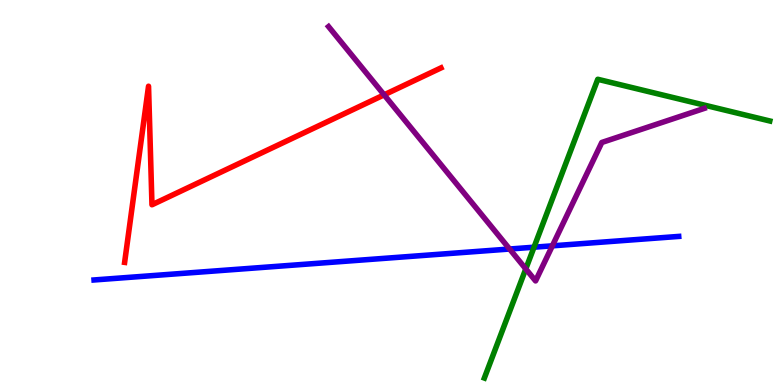[{'lines': ['blue', 'red'], 'intersections': []}, {'lines': ['green', 'red'], 'intersections': []}, {'lines': ['purple', 'red'], 'intersections': [{'x': 4.96, 'y': 7.54}]}, {'lines': ['blue', 'green'], 'intersections': [{'x': 6.89, 'y': 3.58}]}, {'lines': ['blue', 'purple'], 'intersections': [{'x': 6.58, 'y': 3.53}, {'x': 7.13, 'y': 3.61}]}, {'lines': ['green', 'purple'], 'intersections': [{'x': 6.78, 'y': 3.02}]}]